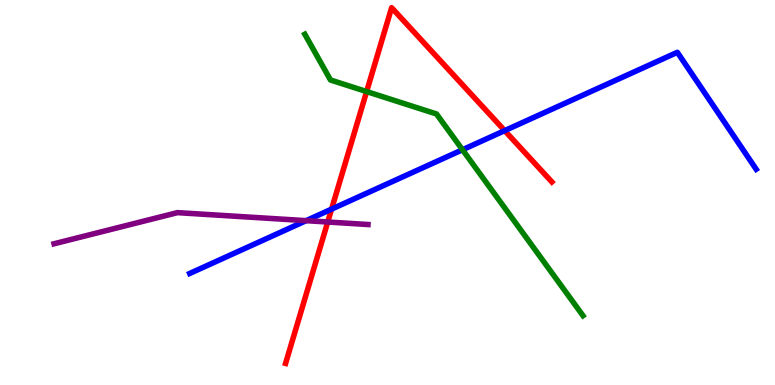[{'lines': ['blue', 'red'], 'intersections': [{'x': 4.28, 'y': 4.57}, {'x': 6.51, 'y': 6.61}]}, {'lines': ['green', 'red'], 'intersections': [{'x': 4.73, 'y': 7.62}]}, {'lines': ['purple', 'red'], 'intersections': [{'x': 4.23, 'y': 4.23}]}, {'lines': ['blue', 'green'], 'intersections': [{'x': 5.97, 'y': 6.11}]}, {'lines': ['blue', 'purple'], 'intersections': [{'x': 3.95, 'y': 4.27}]}, {'lines': ['green', 'purple'], 'intersections': []}]